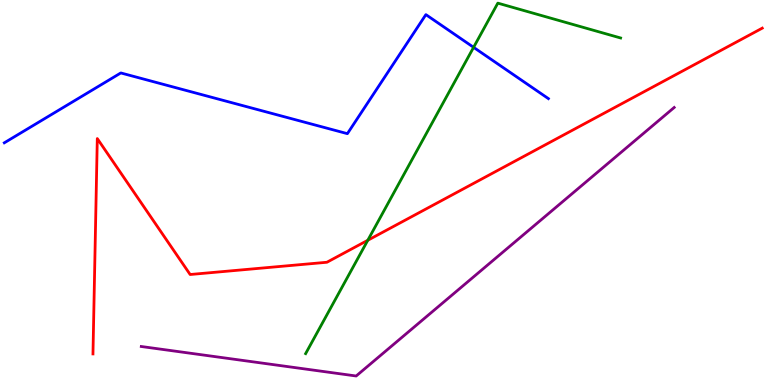[{'lines': ['blue', 'red'], 'intersections': []}, {'lines': ['green', 'red'], 'intersections': [{'x': 4.75, 'y': 3.76}]}, {'lines': ['purple', 'red'], 'intersections': []}, {'lines': ['blue', 'green'], 'intersections': [{'x': 6.11, 'y': 8.77}]}, {'lines': ['blue', 'purple'], 'intersections': []}, {'lines': ['green', 'purple'], 'intersections': []}]